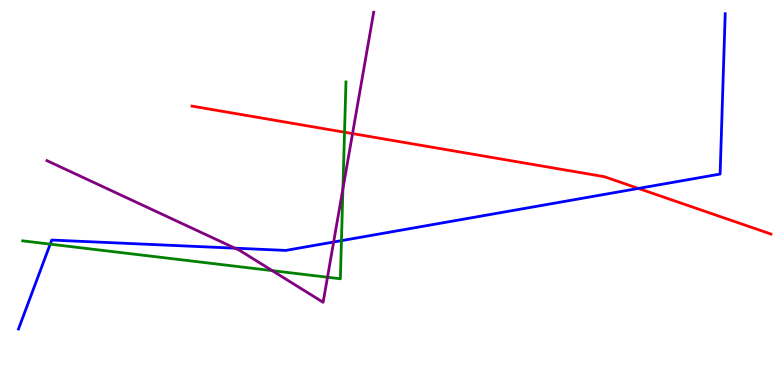[{'lines': ['blue', 'red'], 'intersections': [{'x': 8.24, 'y': 5.11}]}, {'lines': ['green', 'red'], 'intersections': [{'x': 4.45, 'y': 6.57}]}, {'lines': ['purple', 'red'], 'intersections': [{'x': 4.55, 'y': 6.53}]}, {'lines': ['blue', 'green'], 'intersections': [{'x': 0.648, 'y': 3.66}, {'x': 4.41, 'y': 3.75}]}, {'lines': ['blue', 'purple'], 'intersections': [{'x': 3.03, 'y': 3.55}, {'x': 4.3, 'y': 3.71}]}, {'lines': ['green', 'purple'], 'intersections': [{'x': 3.51, 'y': 2.97}, {'x': 4.23, 'y': 2.8}, {'x': 4.42, 'y': 5.1}]}]